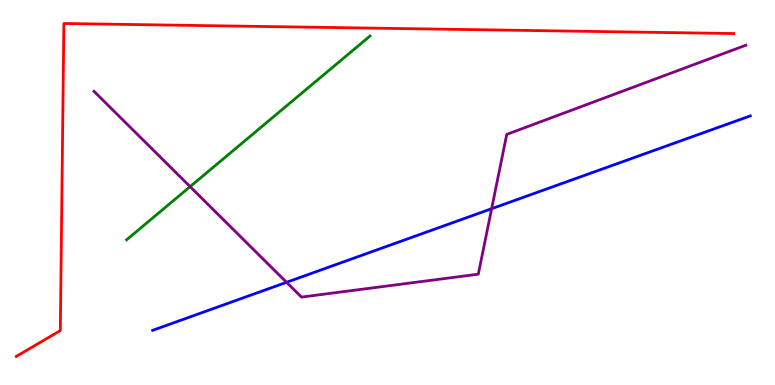[{'lines': ['blue', 'red'], 'intersections': []}, {'lines': ['green', 'red'], 'intersections': []}, {'lines': ['purple', 'red'], 'intersections': []}, {'lines': ['blue', 'green'], 'intersections': []}, {'lines': ['blue', 'purple'], 'intersections': [{'x': 3.7, 'y': 2.67}, {'x': 6.34, 'y': 4.58}]}, {'lines': ['green', 'purple'], 'intersections': [{'x': 2.45, 'y': 5.15}]}]